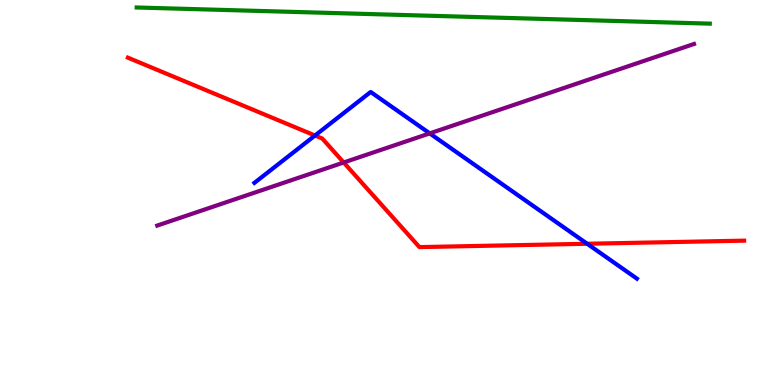[{'lines': ['blue', 'red'], 'intersections': [{'x': 4.06, 'y': 6.48}, {'x': 7.58, 'y': 3.67}]}, {'lines': ['green', 'red'], 'intersections': []}, {'lines': ['purple', 'red'], 'intersections': [{'x': 4.43, 'y': 5.78}]}, {'lines': ['blue', 'green'], 'intersections': []}, {'lines': ['blue', 'purple'], 'intersections': [{'x': 5.54, 'y': 6.54}]}, {'lines': ['green', 'purple'], 'intersections': []}]